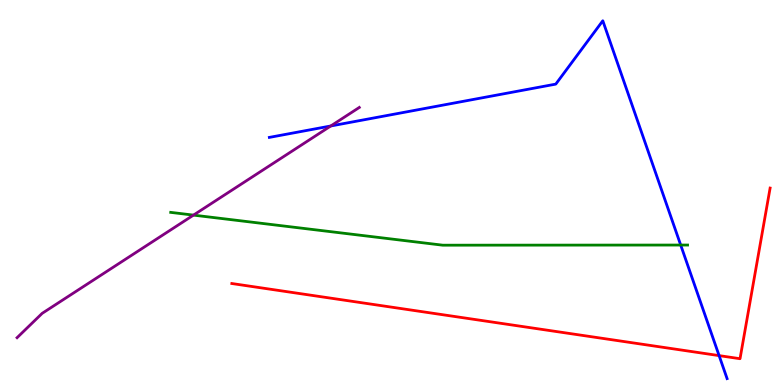[{'lines': ['blue', 'red'], 'intersections': [{'x': 9.28, 'y': 0.763}]}, {'lines': ['green', 'red'], 'intersections': []}, {'lines': ['purple', 'red'], 'intersections': []}, {'lines': ['blue', 'green'], 'intersections': [{'x': 8.78, 'y': 3.64}]}, {'lines': ['blue', 'purple'], 'intersections': [{'x': 4.27, 'y': 6.73}]}, {'lines': ['green', 'purple'], 'intersections': [{'x': 2.5, 'y': 4.41}]}]